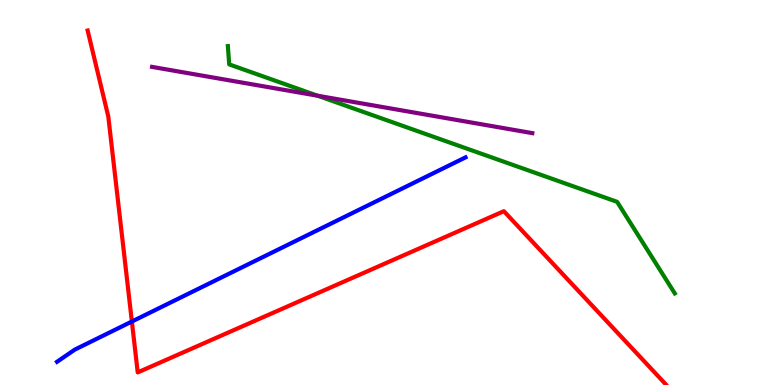[{'lines': ['blue', 'red'], 'intersections': [{'x': 1.7, 'y': 1.65}]}, {'lines': ['green', 'red'], 'intersections': []}, {'lines': ['purple', 'red'], 'intersections': []}, {'lines': ['blue', 'green'], 'intersections': []}, {'lines': ['blue', 'purple'], 'intersections': []}, {'lines': ['green', 'purple'], 'intersections': [{'x': 4.1, 'y': 7.51}]}]